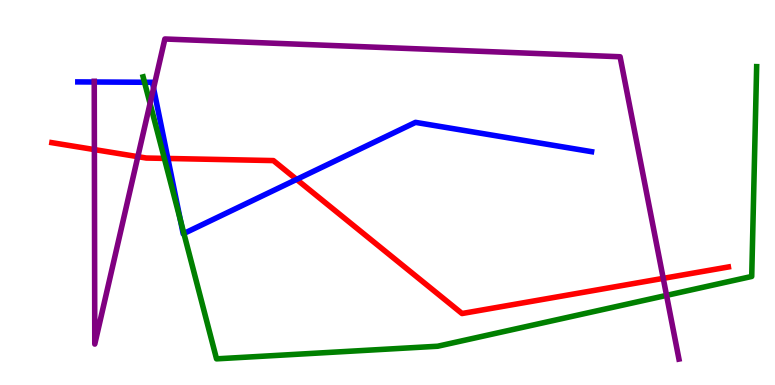[{'lines': ['blue', 'red'], 'intersections': [{'x': 2.17, 'y': 5.88}, {'x': 3.83, 'y': 5.34}]}, {'lines': ['green', 'red'], 'intersections': [{'x': 2.12, 'y': 5.89}]}, {'lines': ['purple', 'red'], 'intersections': [{'x': 1.22, 'y': 6.11}, {'x': 1.78, 'y': 5.93}, {'x': 8.56, 'y': 2.77}]}, {'lines': ['blue', 'green'], 'intersections': [{'x': 1.86, 'y': 7.86}, {'x': 2.33, 'y': 4.29}, {'x': 2.37, 'y': 3.94}]}, {'lines': ['blue', 'purple'], 'intersections': [{'x': 1.22, 'y': 7.87}, {'x': 1.98, 'y': 7.71}]}, {'lines': ['green', 'purple'], 'intersections': [{'x': 1.94, 'y': 7.31}, {'x': 8.6, 'y': 2.33}]}]